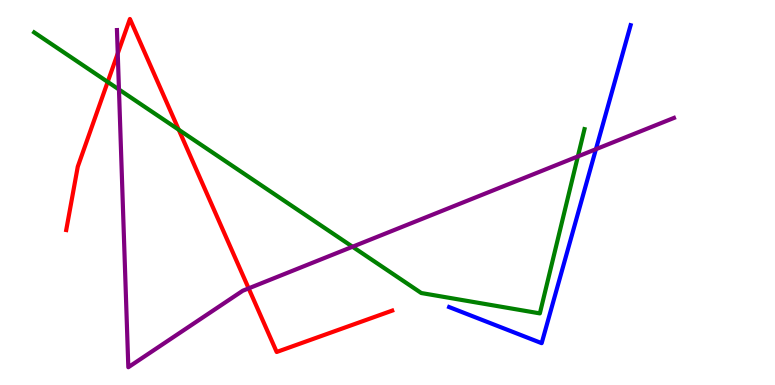[{'lines': ['blue', 'red'], 'intersections': []}, {'lines': ['green', 'red'], 'intersections': [{'x': 1.39, 'y': 7.87}, {'x': 2.31, 'y': 6.63}]}, {'lines': ['purple', 'red'], 'intersections': [{'x': 1.52, 'y': 8.61}, {'x': 3.21, 'y': 2.51}]}, {'lines': ['blue', 'green'], 'intersections': []}, {'lines': ['blue', 'purple'], 'intersections': [{'x': 7.69, 'y': 6.12}]}, {'lines': ['green', 'purple'], 'intersections': [{'x': 1.53, 'y': 7.68}, {'x': 4.55, 'y': 3.59}, {'x': 7.46, 'y': 5.94}]}]